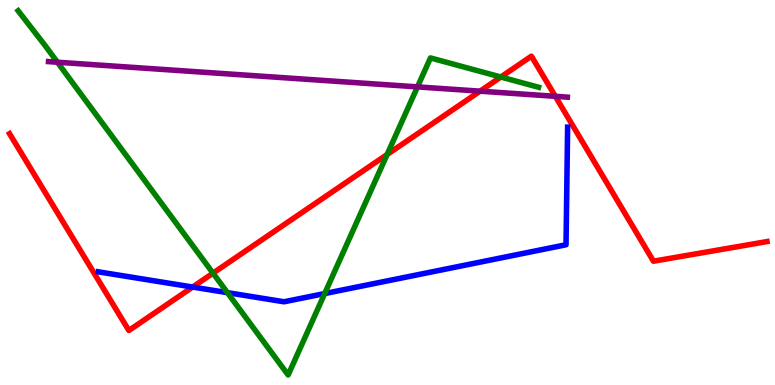[{'lines': ['blue', 'red'], 'intersections': [{'x': 2.49, 'y': 2.54}]}, {'lines': ['green', 'red'], 'intersections': [{'x': 2.75, 'y': 2.91}, {'x': 4.99, 'y': 5.99}, {'x': 6.46, 'y': 8.0}]}, {'lines': ['purple', 'red'], 'intersections': [{'x': 6.19, 'y': 7.63}, {'x': 7.17, 'y': 7.5}]}, {'lines': ['blue', 'green'], 'intersections': [{'x': 2.93, 'y': 2.4}, {'x': 4.19, 'y': 2.38}]}, {'lines': ['blue', 'purple'], 'intersections': []}, {'lines': ['green', 'purple'], 'intersections': [{'x': 0.741, 'y': 8.38}, {'x': 5.39, 'y': 7.74}]}]